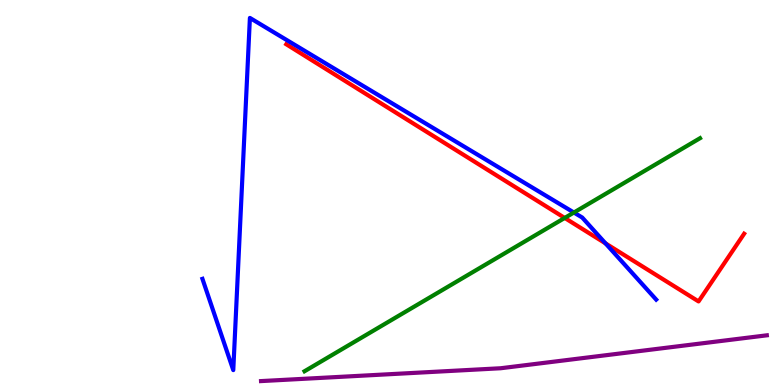[{'lines': ['blue', 'red'], 'intersections': [{'x': 7.81, 'y': 3.68}]}, {'lines': ['green', 'red'], 'intersections': [{'x': 7.29, 'y': 4.34}]}, {'lines': ['purple', 'red'], 'intersections': []}, {'lines': ['blue', 'green'], 'intersections': [{'x': 7.41, 'y': 4.48}]}, {'lines': ['blue', 'purple'], 'intersections': []}, {'lines': ['green', 'purple'], 'intersections': []}]